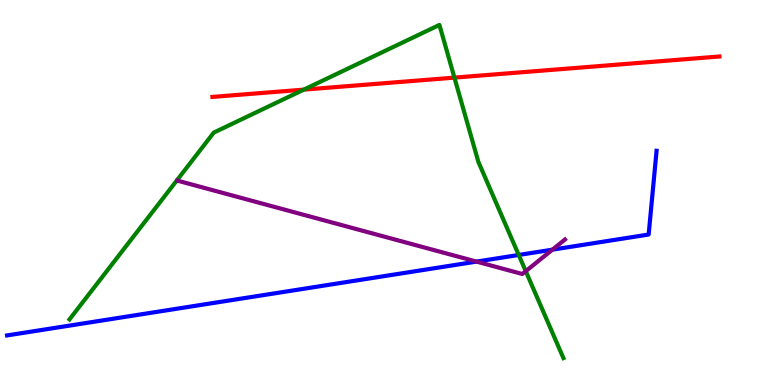[{'lines': ['blue', 'red'], 'intersections': []}, {'lines': ['green', 'red'], 'intersections': [{'x': 3.92, 'y': 7.67}, {'x': 5.86, 'y': 7.98}]}, {'lines': ['purple', 'red'], 'intersections': []}, {'lines': ['blue', 'green'], 'intersections': [{'x': 6.69, 'y': 3.38}]}, {'lines': ['blue', 'purple'], 'intersections': [{'x': 6.15, 'y': 3.21}, {'x': 7.13, 'y': 3.52}]}, {'lines': ['green', 'purple'], 'intersections': [{'x': 6.78, 'y': 2.96}]}]